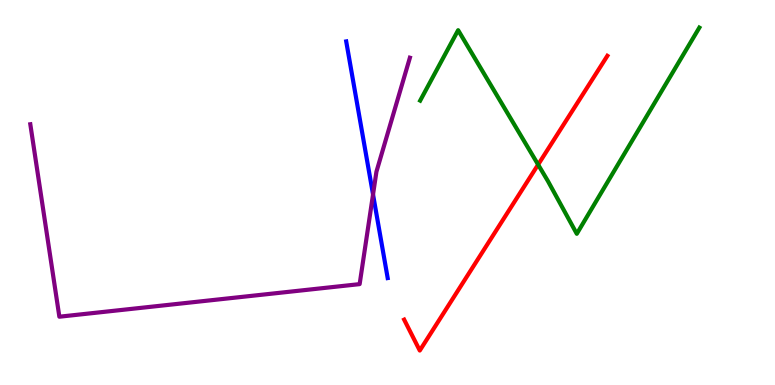[{'lines': ['blue', 'red'], 'intersections': []}, {'lines': ['green', 'red'], 'intersections': [{'x': 6.94, 'y': 5.72}]}, {'lines': ['purple', 'red'], 'intersections': []}, {'lines': ['blue', 'green'], 'intersections': []}, {'lines': ['blue', 'purple'], 'intersections': [{'x': 4.81, 'y': 4.95}]}, {'lines': ['green', 'purple'], 'intersections': []}]